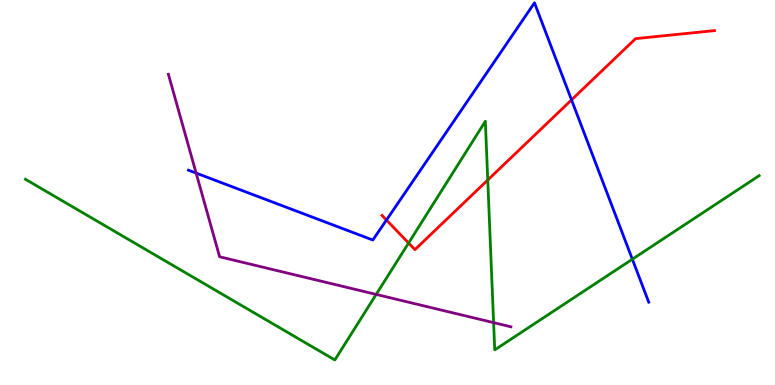[{'lines': ['blue', 'red'], 'intersections': [{'x': 4.99, 'y': 4.28}, {'x': 7.37, 'y': 7.41}]}, {'lines': ['green', 'red'], 'intersections': [{'x': 5.27, 'y': 3.69}, {'x': 6.29, 'y': 5.32}]}, {'lines': ['purple', 'red'], 'intersections': []}, {'lines': ['blue', 'green'], 'intersections': [{'x': 8.16, 'y': 3.27}]}, {'lines': ['blue', 'purple'], 'intersections': [{'x': 2.53, 'y': 5.5}]}, {'lines': ['green', 'purple'], 'intersections': [{'x': 4.85, 'y': 2.35}, {'x': 6.37, 'y': 1.62}]}]